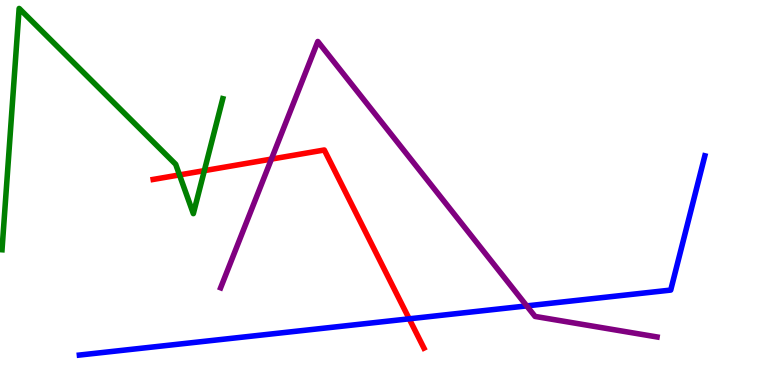[{'lines': ['blue', 'red'], 'intersections': [{'x': 5.28, 'y': 1.72}]}, {'lines': ['green', 'red'], 'intersections': [{'x': 2.32, 'y': 5.46}, {'x': 2.64, 'y': 5.57}]}, {'lines': ['purple', 'red'], 'intersections': [{'x': 3.5, 'y': 5.87}]}, {'lines': ['blue', 'green'], 'intersections': []}, {'lines': ['blue', 'purple'], 'intersections': [{'x': 6.8, 'y': 2.05}]}, {'lines': ['green', 'purple'], 'intersections': []}]